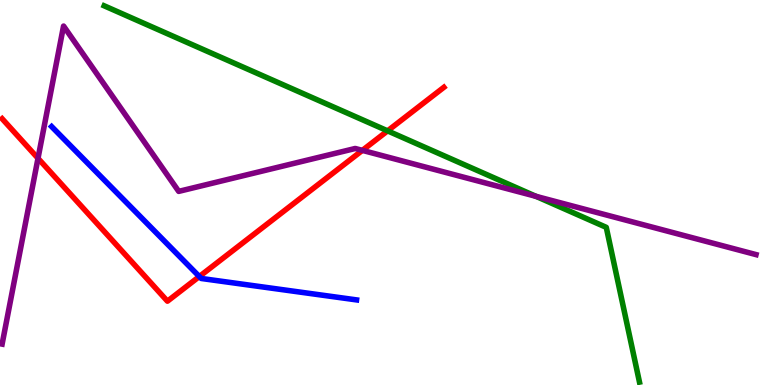[{'lines': ['blue', 'red'], 'intersections': [{'x': 2.57, 'y': 2.82}]}, {'lines': ['green', 'red'], 'intersections': [{'x': 5.0, 'y': 6.6}]}, {'lines': ['purple', 'red'], 'intersections': [{'x': 0.49, 'y': 5.89}, {'x': 4.68, 'y': 6.09}]}, {'lines': ['blue', 'green'], 'intersections': []}, {'lines': ['blue', 'purple'], 'intersections': []}, {'lines': ['green', 'purple'], 'intersections': [{'x': 6.92, 'y': 4.9}]}]